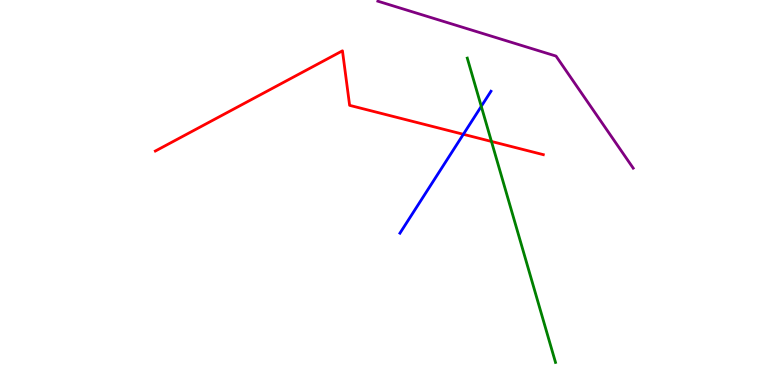[{'lines': ['blue', 'red'], 'intersections': [{'x': 5.98, 'y': 6.51}]}, {'lines': ['green', 'red'], 'intersections': [{'x': 6.34, 'y': 6.33}]}, {'lines': ['purple', 'red'], 'intersections': []}, {'lines': ['blue', 'green'], 'intersections': [{'x': 6.21, 'y': 7.24}]}, {'lines': ['blue', 'purple'], 'intersections': []}, {'lines': ['green', 'purple'], 'intersections': []}]